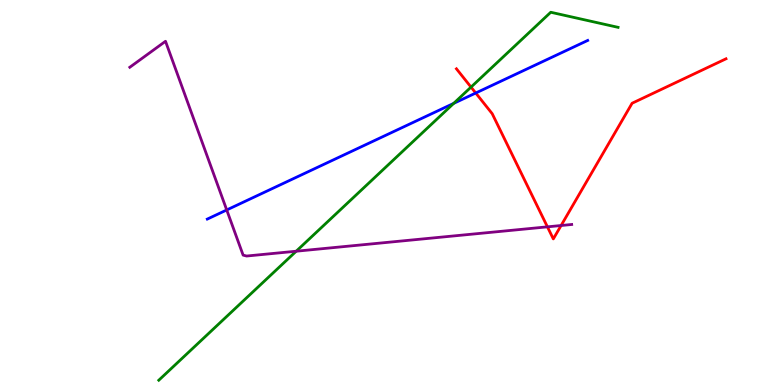[{'lines': ['blue', 'red'], 'intersections': [{'x': 6.14, 'y': 7.58}]}, {'lines': ['green', 'red'], 'intersections': [{'x': 6.08, 'y': 7.74}]}, {'lines': ['purple', 'red'], 'intersections': [{'x': 7.06, 'y': 4.11}, {'x': 7.24, 'y': 4.14}]}, {'lines': ['blue', 'green'], 'intersections': [{'x': 5.85, 'y': 7.32}]}, {'lines': ['blue', 'purple'], 'intersections': [{'x': 2.93, 'y': 4.55}]}, {'lines': ['green', 'purple'], 'intersections': [{'x': 3.82, 'y': 3.47}]}]